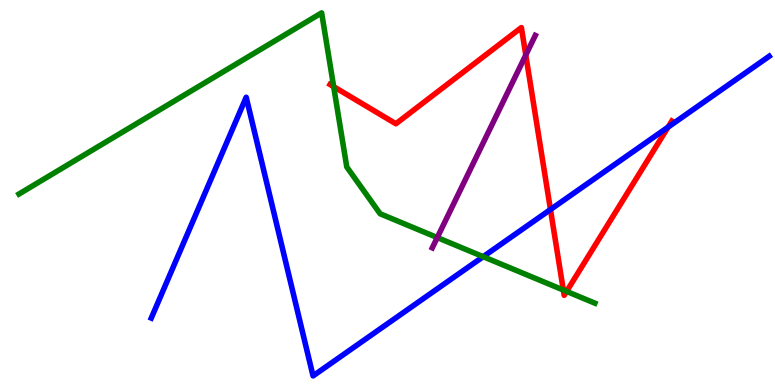[{'lines': ['blue', 'red'], 'intersections': [{'x': 7.1, 'y': 4.56}, {'x': 8.62, 'y': 6.7}]}, {'lines': ['green', 'red'], 'intersections': [{'x': 4.31, 'y': 7.75}, {'x': 7.27, 'y': 2.47}, {'x': 7.31, 'y': 2.43}]}, {'lines': ['purple', 'red'], 'intersections': [{'x': 6.78, 'y': 8.57}]}, {'lines': ['blue', 'green'], 'intersections': [{'x': 6.23, 'y': 3.33}]}, {'lines': ['blue', 'purple'], 'intersections': []}, {'lines': ['green', 'purple'], 'intersections': [{'x': 5.64, 'y': 3.83}]}]